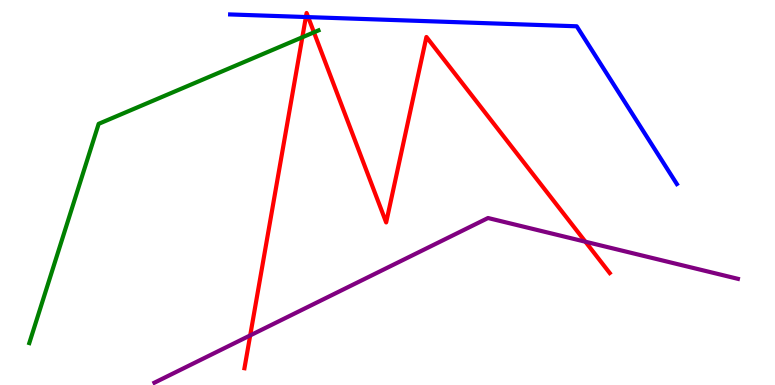[{'lines': ['blue', 'red'], 'intersections': [{'x': 3.95, 'y': 9.56}, {'x': 3.98, 'y': 9.56}]}, {'lines': ['green', 'red'], 'intersections': [{'x': 3.9, 'y': 9.03}, {'x': 4.05, 'y': 9.16}]}, {'lines': ['purple', 'red'], 'intersections': [{'x': 3.23, 'y': 1.29}, {'x': 7.55, 'y': 3.72}]}, {'lines': ['blue', 'green'], 'intersections': []}, {'lines': ['blue', 'purple'], 'intersections': []}, {'lines': ['green', 'purple'], 'intersections': []}]